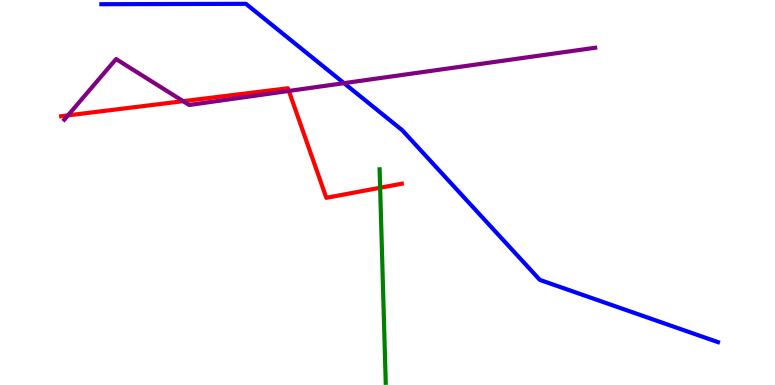[{'lines': ['blue', 'red'], 'intersections': []}, {'lines': ['green', 'red'], 'intersections': [{'x': 4.9, 'y': 5.12}]}, {'lines': ['purple', 'red'], 'intersections': [{'x': 0.877, 'y': 7.0}, {'x': 2.36, 'y': 7.37}, {'x': 3.73, 'y': 7.64}]}, {'lines': ['blue', 'green'], 'intersections': []}, {'lines': ['blue', 'purple'], 'intersections': [{'x': 4.44, 'y': 7.84}]}, {'lines': ['green', 'purple'], 'intersections': []}]